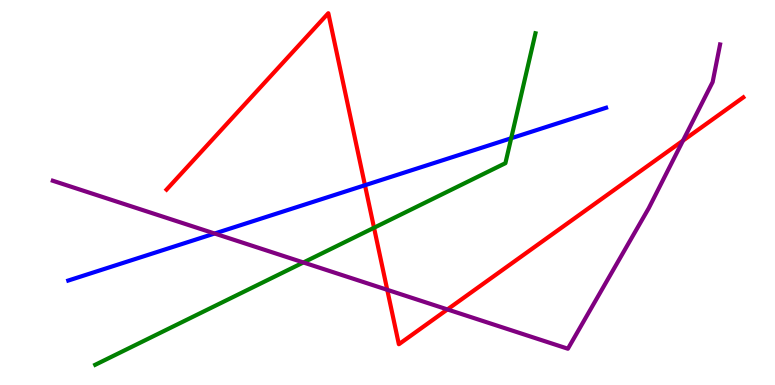[{'lines': ['blue', 'red'], 'intersections': [{'x': 4.71, 'y': 5.19}]}, {'lines': ['green', 'red'], 'intersections': [{'x': 4.83, 'y': 4.08}]}, {'lines': ['purple', 'red'], 'intersections': [{'x': 5.0, 'y': 2.47}, {'x': 5.77, 'y': 1.96}, {'x': 8.81, 'y': 6.35}]}, {'lines': ['blue', 'green'], 'intersections': [{'x': 6.6, 'y': 6.41}]}, {'lines': ['blue', 'purple'], 'intersections': [{'x': 2.77, 'y': 3.93}]}, {'lines': ['green', 'purple'], 'intersections': [{'x': 3.91, 'y': 3.18}]}]